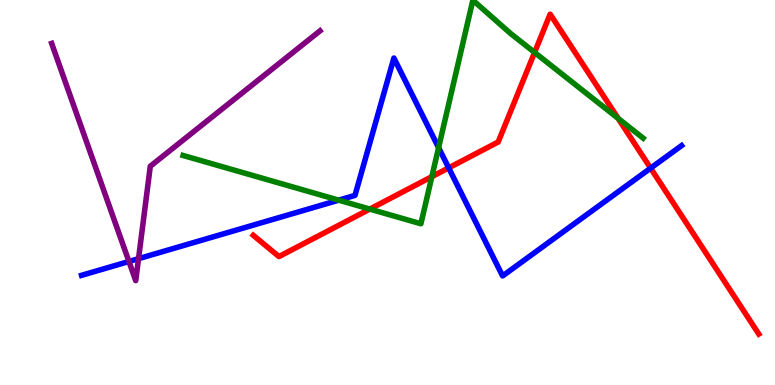[{'lines': ['blue', 'red'], 'intersections': [{'x': 5.79, 'y': 5.64}, {'x': 8.39, 'y': 5.63}]}, {'lines': ['green', 'red'], 'intersections': [{'x': 4.77, 'y': 4.57}, {'x': 5.57, 'y': 5.41}, {'x': 6.9, 'y': 8.64}, {'x': 7.98, 'y': 6.92}]}, {'lines': ['purple', 'red'], 'intersections': []}, {'lines': ['blue', 'green'], 'intersections': [{'x': 4.37, 'y': 4.8}, {'x': 5.66, 'y': 6.16}]}, {'lines': ['blue', 'purple'], 'intersections': [{'x': 1.66, 'y': 3.21}, {'x': 1.79, 'y': 3.28}]}, {'lines': ['green', 'purple'], 'intersections': []}]